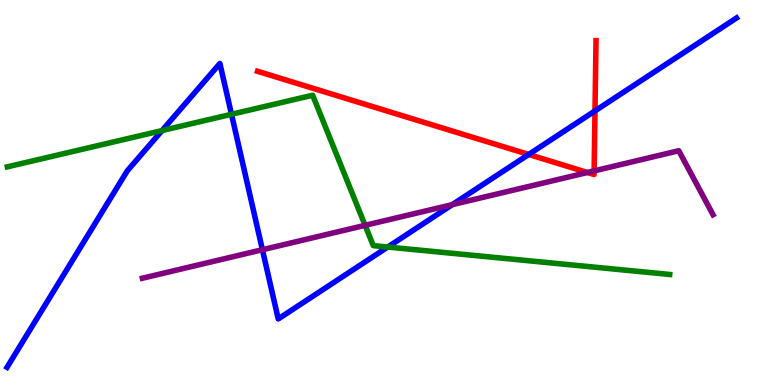[{'lines': ['blue', 'red'], 'intersections': [{'x': 6.82, 'y': 5.99}, {'x': 7.68, 'y': 7.12}]}, {'lines': ['green', 'red'], 'intersections': []}, {'lines': ['purple', 'red'], 'intersections': [{'x': 7.58, 'y': 5.52}, {'x': 7.67, 'y': 5.56}]}, {'lines': ['blue', 'green'], 'intersections': [{'x': 2.09, 'y': 6.61}, {'x': 2.99, 'y': 7.03}, {'x': 5.0, 'y': 3.58}]}, {'lines': ['blue', 'purple'], 'intersections': [{'x': 3.39, 'y': 3.51}, {'x': 5.84, 'y': 4.68}]}, {'lines': ['green', 'purple'], 'intersections': [{'x': 4.71, 'y': 4.15}]}]